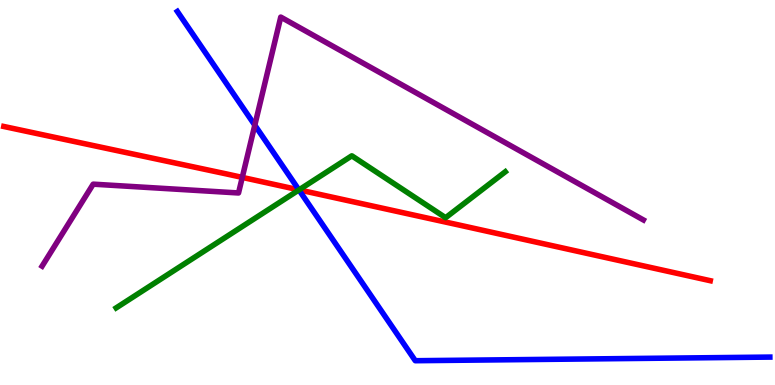[{'lines': ['blue', 'red'], 'intersections': [{'x': 3.86, 'y': 5.07}]}, {'lines': ['green', 'red'], 'intersections': [{'x': 3.86, 'y': 5.07}]}, {'lines': ['purple', 'red'], 'intersections': [{'x': 3.13, 'y': 5.39}]}, {'lines': ['blue', 'green'], 'intersections': [{'x': 3.86, 'y': 5.07}]}, {'lines': ['blue', 'purple'], 'intersections': [{'x': 3.29, 'y': 6.75}]}, {'lines': ['green', 'purple'], 'intersections': []}]